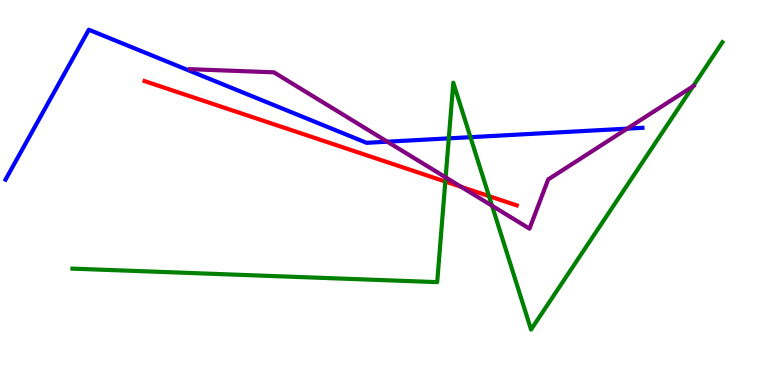[{'lines': ['blue', 'red'], 'intersections': []}, {'lines': ['green', 'red'], 'intersections': [{'x': 5.75, 'y': 5.28}, {'x': 6.31, 'y': 4.91}]}, {'lines': ['purple', 'red'], 'intersections': [{'x': 5.95, 'y': 5.15}]}, {'lines': ['blue', 'green'], 'intersections': [{'x': 5.79, 'y': 6.41}, {'x': 6.07, 'y': 6.44}]}, {'lines': ['blue', 'purple'], 'intersections': [{'x': 5.0, 'y': 6.32}, {'x': 8.09, 'y': 6.66}]}, {'lines': ['green', 'purple'], 'intersections': [{'x': 5.75, 'y': 5.39}, {'x': 6.35, 'y': 4.66}, {'x': 8.94, 'y': 7.76}]}]